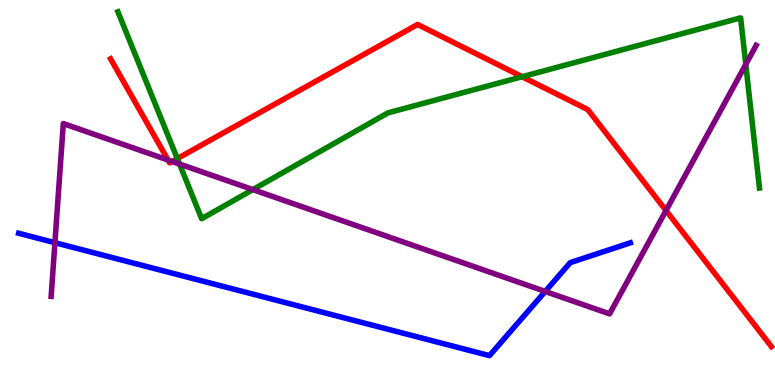[{'lines': ['blue', 'red'], 'intersections': []}, {'lines': ['green', 'red'], 'intersections': [{'x': 2.29, 'y': 5.88}, {'x': 6.74, 'y': 8.01}]}, {'lines': ['purple', 'red'], 'intersections': [{'x': 2.17, 'y': 5.84}, {'x': 2.22, 'y': 5.81}, {'x': 8.59, 'y': 4.53}]}, {'lines': ['blue', 'green'], 'intersections': []}, {'lines': ['blue', 'purple'], 'intersections': [{'x': 0.709, 'y': 3.7}, {'x': 7.04, 'y': 2.43}]}, {'lines': ['green', 'purple'], 'intersections': [{'x': 2.32, 'y': 5.74}, {'x': 3.26, 'y': 5.08}, {'x': 9.62, 'y': 8.33}]}]